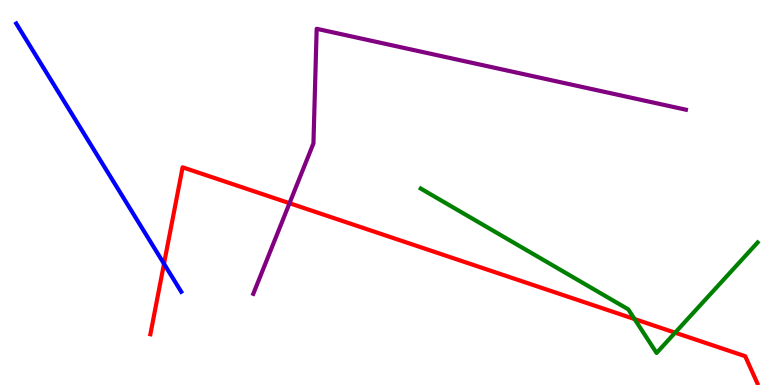[{'lines': ['blue', 'red'], 'intersections': [{'x': 2.12, 'y': 3.15}]}, {'lines': ['green', 'red'], 'intersections': [{'x': 8.19, 'y': 1.71}, {'x': 8.71, 'y': 1.36}]}, {'lines': ['purple', 'red'], 'intersections': [{'x': 3.74, 'y': 4.72}]}, {'lines': ['blue', 'green'], 'intersections': []}, {'lines': ['blue', 'purple'], 'intersections': []}, {'lines': ['green', 'purple'], 'intersections': []}]